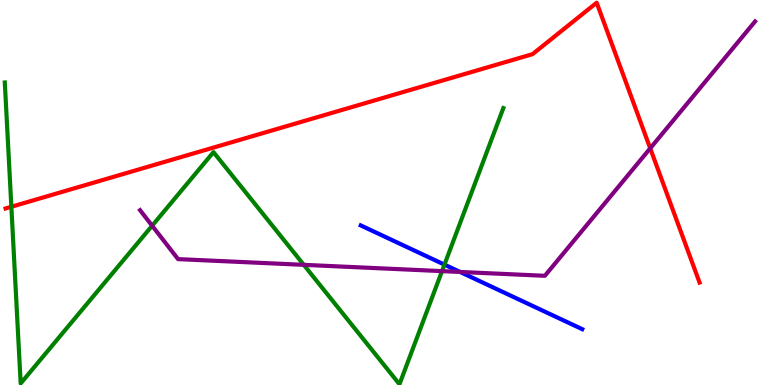[{'lines': ['blue', 'red'], 'intersections': []}, {'lines': ['green', 'red'], 'intersections': [{'x': 0.147, 'y': 4.63}]}, {'lines': ['purple', 'red'], 'intersections': [{'x': 8.39, 'y': 6.15}]}, {'lines': ['blue', 'green'], 'intersections': [{'x': 5.73, 'y': 3.13}]}, {'lines': ['blue', 'purple'], 'intersections': [{'x': 5.94, 'y': 2.94}]}, {'lines': ['green', 'purple'], 'intersections': [{'x': 1.96, 'y': 4.14}, {'x': 3.92, 'y': 3.12}, {'x': 5.7, 'y': 2.96}]}]